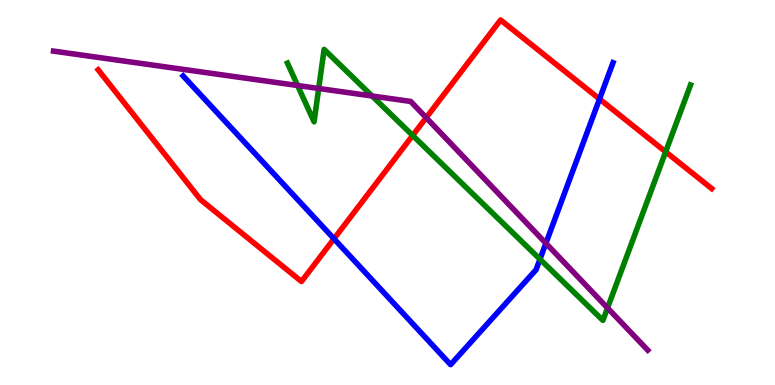[{'lines': ['blue', 'red'], 'intersections': [{'x': 4.31, 'y': 3.8}, {'x': 7.74, 'y': 7.43}]}, {'lines': ['green', 'red'], 'intersections': [{'x': 5.32, 'y': 6.48}, {'x': 8.59, 'y': 6.06}]}, {'lines': ['purple', 'red'], 'intersections': [{'x': 5.5, 'y': 6.94}]}, {'lines': ['blue', 'green'], 'intersections': [{'x': 6.97, 'y': 3.27}]}, {'lines': ['blue', 'purple'], 'intersections': [{'x': 7.04, 'y': 3.68}]}, {'lines': ['green', 'purple'], 'intersections': [{'x': 3.84, 'y': 7.78}, {'x': 4.11, 'y': 7.7}, {'x': 4.8, 'y': 7.51}, {'x': 7.84, 'y': 2.0}]}]